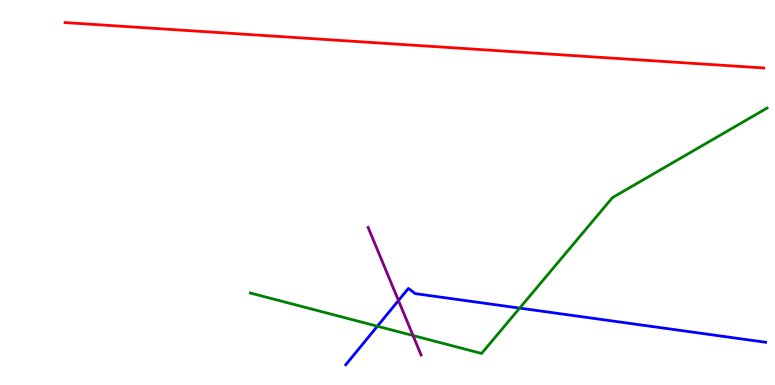[{'lines': ['blue', 'red'], 'intersections': []}, {'lines': ['green', 'red'], 'intersections': []}, {'lines': ['purple', 'red'], 'intersections': []}, {'lines': ['blue', 'green'], 'intersections': [{'x': 4.87, 'y': 1.53}, {'x': 6.71, 'y': 2.0}]}, {'lines': ['blue', 'purple'], 'intersections': [{'x': 5.14, 'y': 2.19}]}, {'lines': ['green', 'purple'], 'intersections': [{'x': 5.33, 'y': 1.28}]}]